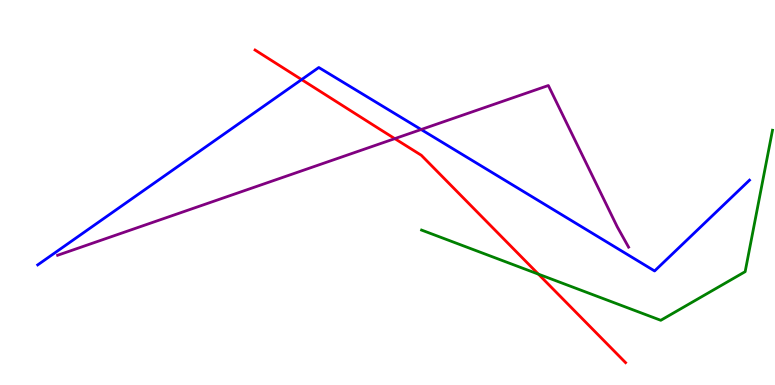[{'lines': ['blue', 'red'], 'intersections': [{'x': 3.89, 'y': 7.93}]}, {'lines': ['green', 'red'], 'intersections': [{'x': 6.95, 'y': 2.88}]}, {'lines': ['purple', 'red'], 'intersections': [{'x': 5.09, 'y': 6.4}]}, {'lines': ['blue', 'green'], 'intersections': []}, {'lines': ['blue', 'purple'], 'intersections': [{'x': 5.43, 'y': 6.64}]}, {'lines': ['green', 'purple'], 'intersections': []}]